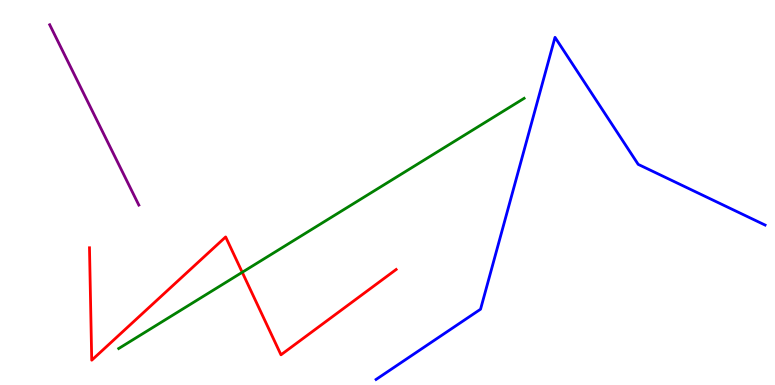[{'lines': ['blue', 'red'], 'intersections': []}, {'lines': ['green', 'red'], 'intersections': [{'x': 3.13, 'y': 2.93}]}, {'lines': ['purple', 'red'], 'intersections': []}, {'lines': ['blue', 'green'], 'intersections': []}, {'lines': ['blue', 'purple'], 'intersections': []}, {'lines': ['green', 'purple'], 'intersections': []}]